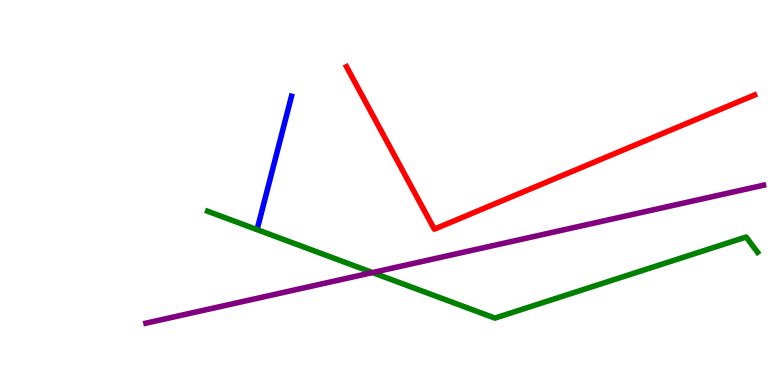[{'lines': ['blue', 'red'], 'intersections': []}, {'lines': ['green', 'red'], 'intersections': []}, {'lines': ['purple', 'red'], 'intersections': []}, {'lines': ['blue', 'green'], 'intersections': []}, {'lines': ['blue', 'purple'], 'intersections': []}, {'lines': ['green', 'purple'], 'intersections': [{'x': 4.81, 'y': 2.92}]}]